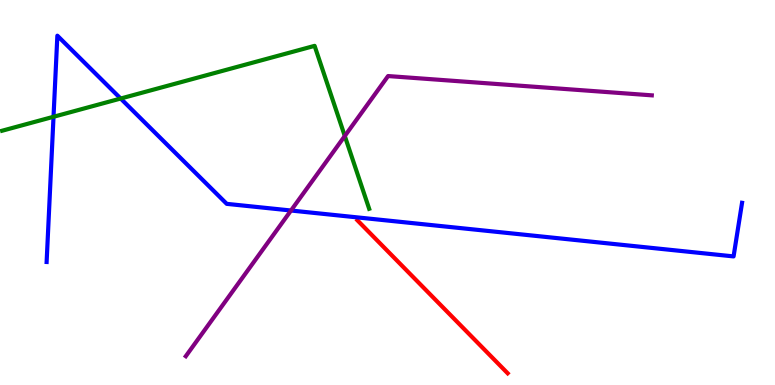[{'lines': ['blue', 'red'], 'intersections': []}, {'lines': ['green', 'red'], 'intersections': []}, {'lines': ['purple', 'red'], 'intersections': []}, {'lines': ['blue', 'green'], 'intersections': [{'x': 0.691, 'y': 6.97}, {'x': 1.56, 'y': 7.44}]}, {'lines': ['blue', 'purple'], 'intersections': [{'x': 3.75, 'y': 4.53}]}, {'lines': ['green', 'purple'], 'intersections': [{'x': 4.45, 'y': 6.47}]}]